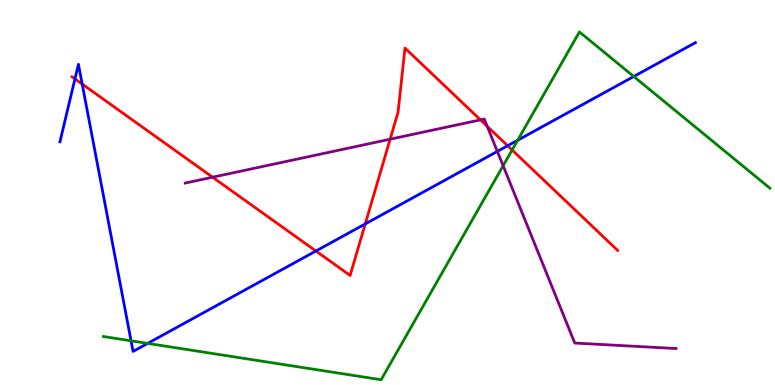[{'lines': ['blue', 'red'], 'intersections': [{'x': 0.967, 'y': 7.95}, {'x': 1.06, 'y': 7.82}, {'x': 4.08, 'y': 3.48}, {'x': 4.71, 'y': 4.18}, {'x': 6.55, 'y': 6.21}]}, {'lines': ['green', 'red'], 'intersections': [{'x': 6.61, 'y': 6.1}]}, {'lines': ['purple', 'red'], 'intersections': [{'x': 2.74, 'y': 5.4}, {'x': 5.03, 'y': 6.38}, {'x': 6.2, 'y': 6.89}, {'x': 6.29, 'y': 6.72}]}, {'lines': ['blue', 'green'], 'intersections': [{'x': 1.69, 'y': 1.15}, {'x': 1.91, 'y': 1.08}, {'x': 6.68, 'y': 6.36}, {'x': 8.18, 'y': 8.01}]}, {'lines': ['blue', 'purple'], 'intersections': [{'x': 6.42, 'y': 6.07}]}, {'lines': ['green', 'purple'], 'intersections': [{'x': 6.49, 'y': 5.7}]}]